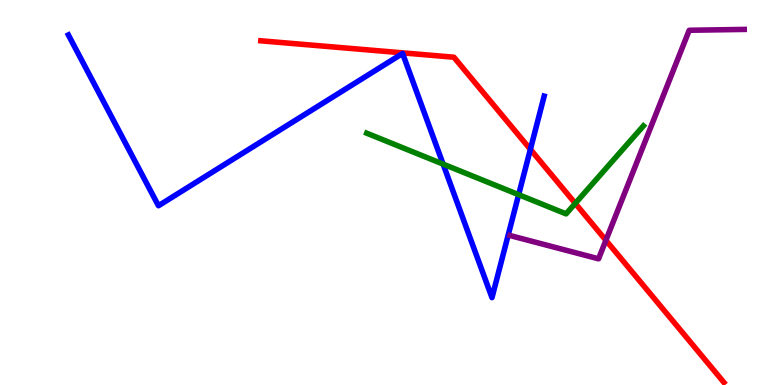[{'lines': ['blue', 'red'], 'intersections': [{'x': 6.84, 'y': 6.12}]}, {'lines': ['green', 'red'], 'intersections': [{'x': 7.42, 'y': 4.72}]}, {'lines': ['purple', 'red'], 'intersections': [{'x': 7.82, 'y': 3.76}]}, {'lines': ['blue', 'green'], 'intersections': [{'x': 5.72, 'y': 5.74}, {'x': 6.69, 'y': 4.94}]}, {'lines': ['blue', 'purple'], 'intersections': []}, {'lines': ['green', 'purple'], 'intersections': []}]